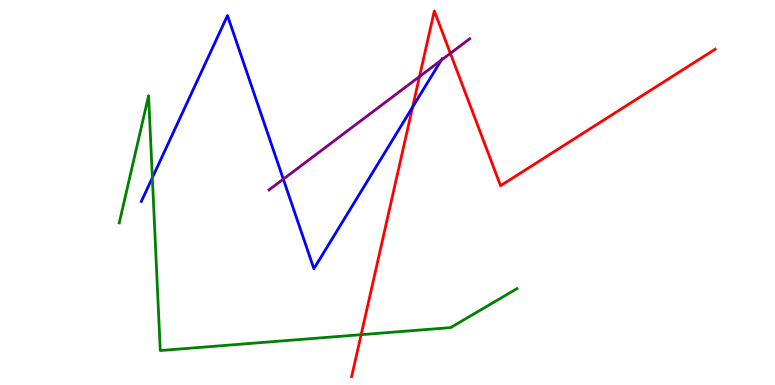[{'lines': ['blue', 'red'], 'intersections': [{'x': 5.32, 'y': 7.22}]}, {'lines': ['green', 'red'], 'intersections': [{'x': 4.66, 'y': 1.31}]}, {'lines': ['purple', 'red'], 'intersections': [{'x': 5.41, 'y': 8.01}, {'x': 5.81, 'y': 8.61}]}, {'lines': ['blue', 'green'], 'intersections': [{'x': 1.97, 'y': 5.38}]}, {'lines': ['blue', 'purple'], 'intersections': [{'x': 3.66, 'y': 5.35}, {'x': 5.69, 'y': 8.44}]}, {'lines': ['green', 'purple'], 'intersections': []}]